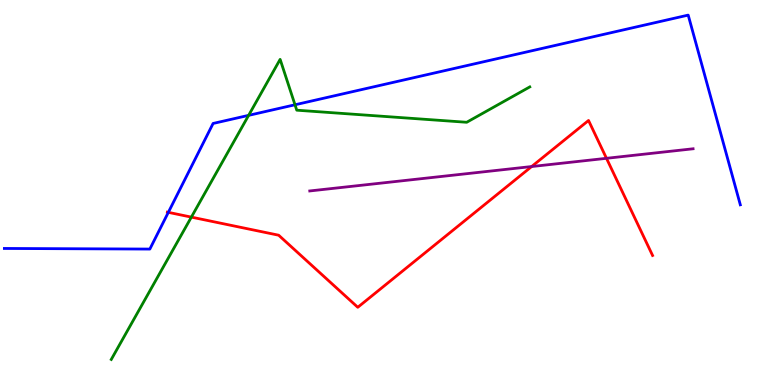[{'lines': ['blue', 'red'], 'intersections': [{'x': 2.17, 'y': 4.48}]}, {'lines': ['green', 'red'], 'intersections': [{'x': 2.47, 'y': 4.36}]}, {'lines': ['purple', 'red'], 'intersections': [{'x': 6.86, 'y': 5.67}, {'x': 7.83, 'y': 5.89}]}, {'lines': ['blue', 'green'], 'intersections': [{'x': 3.21, 'y': 7.0}, {'x': 3.81, 'y': 7.28}]}, {'lines': ['blue', 'purple'], 'intersections': []}, {'lines': ['green', 'purple'], 'intersections': []}]